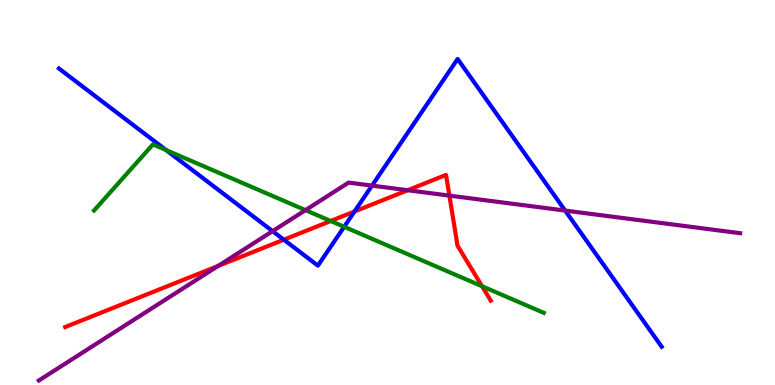[{'lines': ['blue', 'red'], 'intersections': [{'x': 3.66, 'y': 3.77}, {'x': 4.57, 'y': 4.51}]}, {'lines': ['green', 'red'], 'intersections': [{'x': 4.27, 'y': 4.26}, {'x': 6.22, 'y': 2.57}]}, {'lines': ['purple', 'red'], 'intersections': [{'x': 2.82, 'y': 3.09}, {'x': 5.26, 'y': 5.06}, {'x': 5.8, 'y': 4.92}]}, {'lines': ['blue', 'green'], 'intersections': [{'x': 2.14, 'y': 6.1}, {'x': 4.44, 'y': 4.11}]}, {'lines': ['blue', 'purple'], 'intersections': [{'x': 3.52, 'y': 4.0}, {'x': 4.8, 'y': 5.18}, {'x': 7.29, 'y': 4.53}]}, {'lines': ['green', 'purple'], 'intersections': [{'x': 3.94, 'y': 4.54}]}]